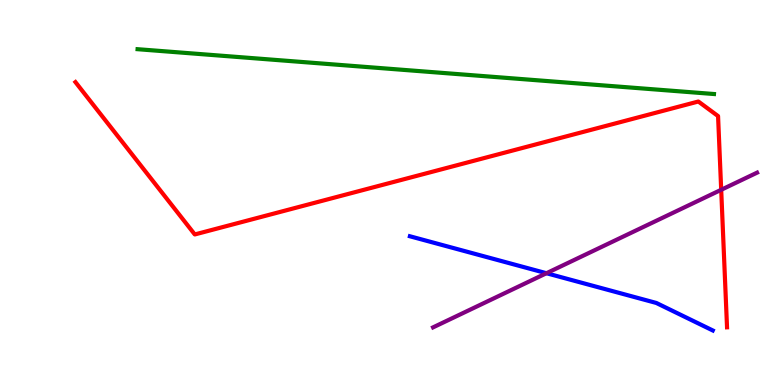[{'lines': ['blue', 'red'], 'intersections': []}, {'lines': ['green', 'red'], 'intersections': []}, {'lines': ['purple', 'red'], 'intersections': [{'x': 9.31, 'y': 5.07}]}, {'lines': ['blue', 'green'], 'intersections': []}, {'lines': ['blue', 'purple'], 'intersections': [{'x': 7.05, 'y': 2.9}]}, {'lines': ['green', 'purple'], 'intersections': []}]